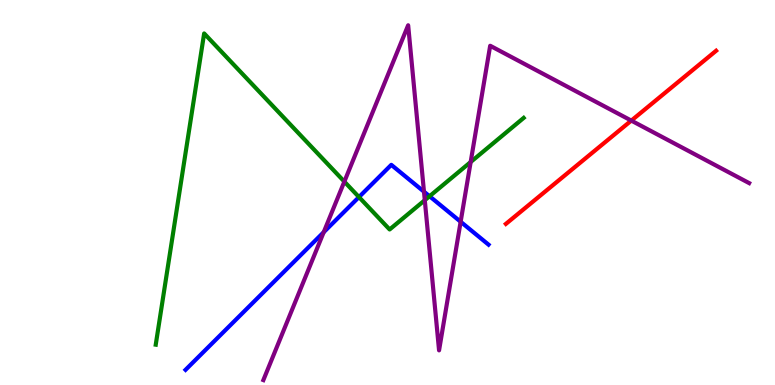[{'lines': ['blue', 'red'], 'intersections': []}, {'lines': ['green', 'red'], 'intersections': []}, {'lines': ['purple', 'red'], 'intersections': [{'x': 8.15, 'y': 6.87}]}, {'lines': ['blue', 'green'], 'intersections': [{'x': 4.63, 'y': 4.88}, {'x': 5.54, 'y': 4.9}]}, {'lines': ['blue', 'purple'], 'intersections': [{'x': 4.18, 'y': 3.97}, {'x': 5.47, 'y': 5.02}, {'x': 5.94, 'y': 4.24}]}, {'lines': ['green', 'purple'], 'intersections': [{'x': 4.44, 'y': 5.28}, {'x': 5.48, 'y': 4.8}, {'x': 6.07, 'y': 5.79}]}]